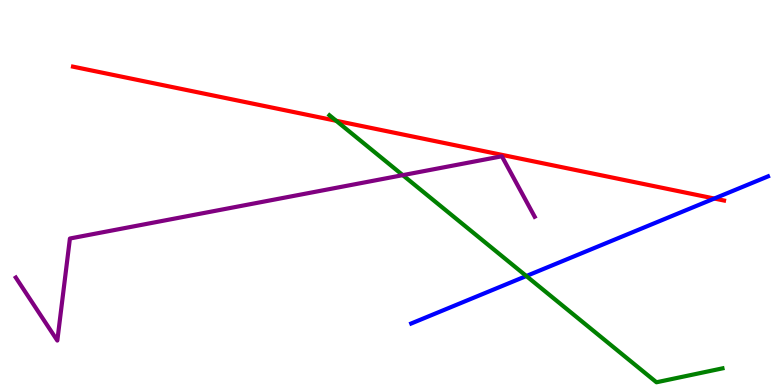[{'lines': ['blue', 'red'], 'intersections': [{'x': 9.22, 'y': 4.84}]}, {'lines': ['green', 'red'], 'intersections': [{'x': 4.34, 'y': 6.86}]}, {'lines': ['purple', 'red'], 'intersections': []}, {'lines': ['blue', 'green'], 'intersections': [{'x': 6.79, 'y': 2.83}]}, {'lines': ['blue', 'purple'], 'intersections': []}, {'lines': ['green', 'purple'], 'intersections': [{'x': 5.2, 'y': 5.45}]}]